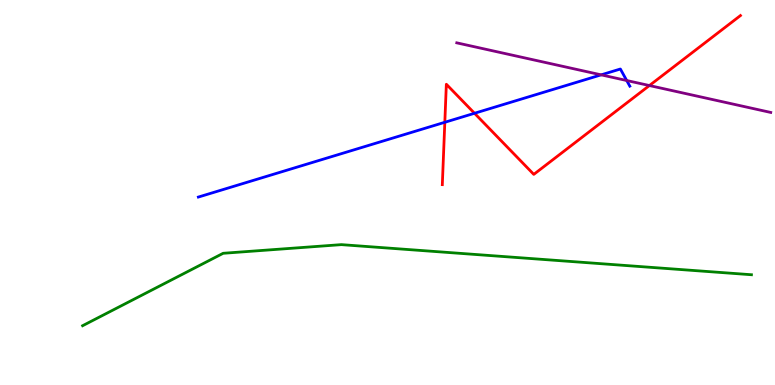[{'lines': ['blue', 'red'], 'intersections': [{'x': 5.74, 'y': 6.82}, {'x': 6.12, 'y': 7.06}]}, {'lines': ['green', 'red'], 'intersections': []}, {'lines': ['purple', 'red'], 'intersections': [{'x': 8.38, 'y': 7.78}]}, {'lines': ['blue', 'green'], 'intersections': []}, {'lines': ['blue', 'purple'], 'intersections': [{'x': 7.76, 'y': 8.06}, {'x': 8.09, 'y': 7.91}]}, {'lines': ['green', 'purple'], 'intersections': []}]